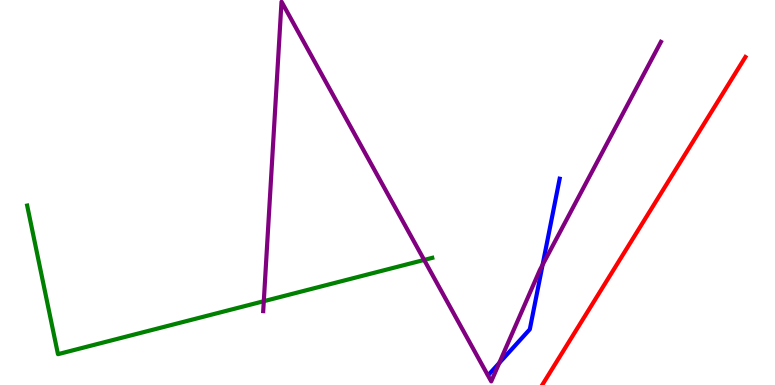[{'lines': ['blue', 'red'], 'intersections': []}, {'lines': ['green', 'red'], 'intersections': []}, {'lines': ['purple', 'red'], 'intersections': []}, {'lines': ['blue', 'green'], 'intersections': []}, {'lines': ['blue', 'purple'], 'intersections': [{'x': 6.44, 'y': 0.573}, {'x': 7.0, 'y': 3.12}]}, {'lines': ['green', 'purple'], 'intersections': [{'x': 3.4, 'y': 2.18}, {'x': 5.47, 'y': 3.25}]}]